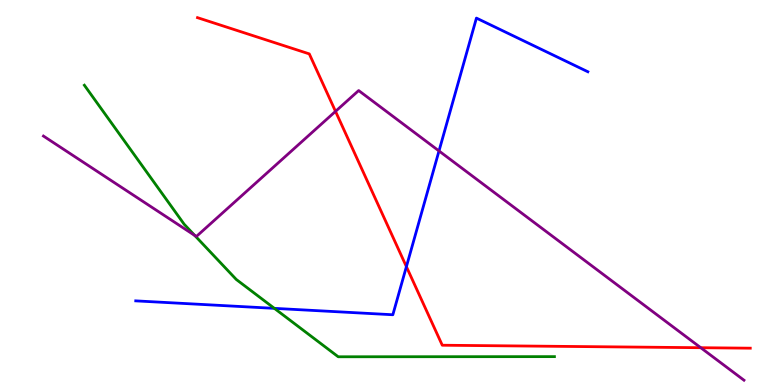[{'lines': ['blue', 'red'], 'intersections': [{'x': 5.24, 'y': 3.07}]}, {'lines': ['green', 'red'], 'intersections': []}, {'lines': ['purple', 'red'], 'intersections': [{'x': 4.33, 'y': 7.11}, {'x': 9.04, 'y': 0.969}]}, {'lines': ['blue', 'green'], 'intersections': [{'x': 3.54, 'y': 1.99}]}, {'lines': ['blue', 'purple'], 'intersections': [{'x': 5.66, 'y': 6.08}]}, {'lines': ['green', 'purple'], 'intersections': [{'x': 2.51, 'y': 3.89}]}]